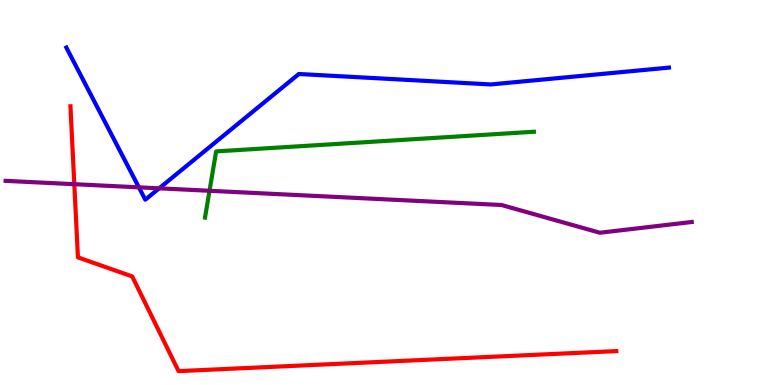[{'lines': ['blue', 'red'], 'intersections': []}, {'lines': ['green', 'red'], 'intersections': []}, {'lines': ['purple', 'red'], 'intersections': [{'x': 0.959, 'y': 5.22}]}, {'lines': ['blue', 'green'], 'intersections': []}, {'lines': ['blue', 'purple'], 'intersections': [{'x': 1.79, 'y': 5.13}, {'x': 2.05, 'y': 5.11}]}, {'lines': ['green', 'purple'], 'intersections': [{'x': 2.7, 'y': 5.04}]}]